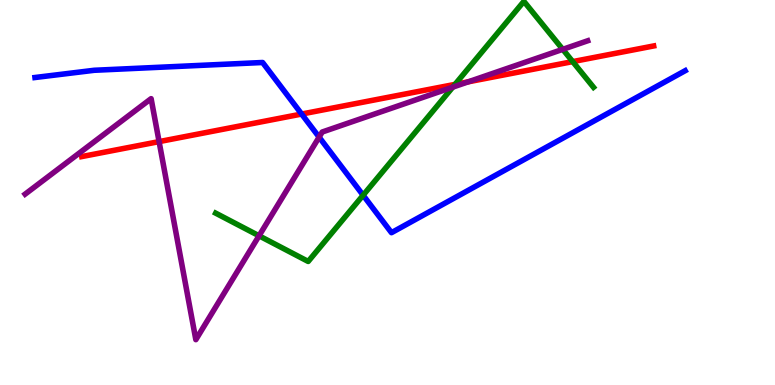[{'lines': ['blue', 'red'], 'intersections': [{'x': 3.89, 'y': 7.04}]}, {'lines': ['green', 'red'], 'intersections': [{'x': 5.87, 'y': 7.81}, {'x': 7.39, 'y': 8.4}]}, {'lines': ['purple', 'red'], 'intersections': [{'x': 2.05, 'y': 6.32}, {'x': 6.04, 'y': 7.88}]}, {'lines': ['blue', 'green'], 'intersections': [{'x': 4.69, 'y': 4.93}]}, {'lines': ['blue', 'purple'], 'intersections': [{'x': 4.12, 'y': 6.44}]}, {'lines': ['green', 'purple'], 'intersections': [{'x': 3.34, 'y': 3.88}, {'x': 5.84, 'y': 7.74}, {'x': 7.26, 'y': 8.72}]}]